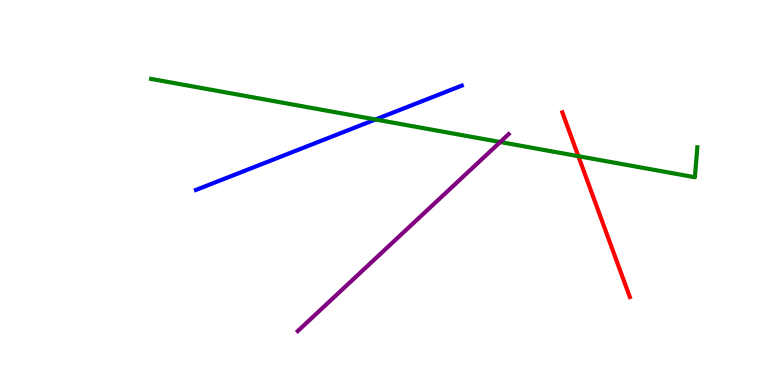[{'lines': ['blue', 'red'], 'intersections': []}, {'lines': ['green', 'red'], 'intersections': [{'x': 7.46, 'y': 5.94}]}, {'lines': ['purple', 'red'], 'intersections': []}, {'lines': ['blue', 'green'], 'intersections': [{'x': 4.84, 'y': 6.9}]}, {'lines': ['blue', 'purple'], 'intersections': []}, {'lines': ['green', 'purple'], 'intersections': [{'x': 6.45, 'y': 6.31}]}]